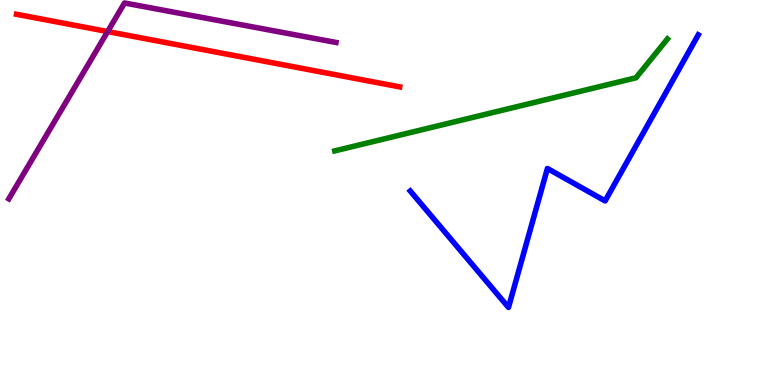[{'lines': ['blue', 'red'], 'intersections': []}, {'lines': ['green', 'red'], 'intersections': []}, {'lines': ['purple', 'red'], 'intersections': [{'x': 1.39, 'y': 9.18}]}, {'lines': ['blue', 'green'], 'intersections': []}, {'lines': ['blue', 'purple'], 'intersections': []}, {'lines': ['green', 'purple'], 'intersections': []}]